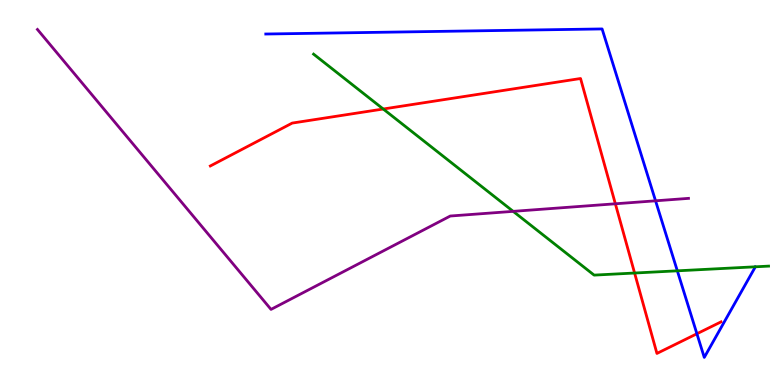[{'lines': ['blue', 'red'], 'intersections': [{'x': 8.99, 'y': 1.33}]}, {'lines': ['green', 'red'], 'intersections': [{'x': 4.95, 'y': 7.17}, {'x': 8.19, 'y': 2.91}]}, {'lines': ['purple', 'red'], 'intersections': [{'x': 7.94, 'y': 4.71}]}, {'lines': ['blue', 'green'], 'intersections': [{'x': 8.74, 'y': 2.97}]}, {'lines': ['blue', 'purple'], 'intersections': [{'x': 8.46, 'y': 4.78}]}, {'lines': ['green', 'purple'], 'intersections': [{'x': 6.62, 'y': 4.51}]}]